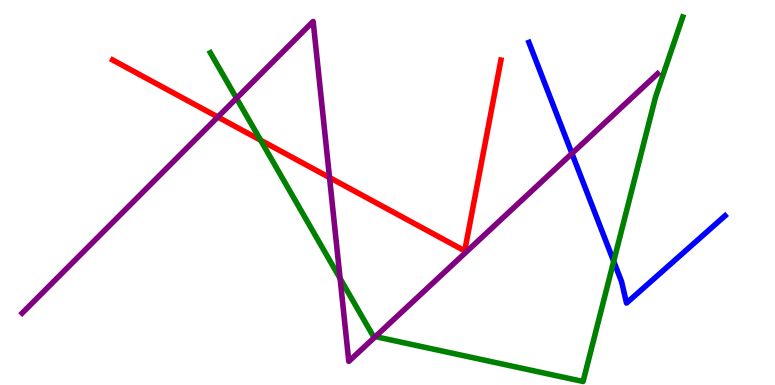[{'lines': ['blue', 'red'], 'intersections': []}, {'lines': ['green', 'red'], 'intersections': [{'x': 3.36, 'y': 6.36}]}, {'lines': ['purple', 'red'], 'intersections': [{'x': 2.81, 'y': 6.96}, {'x': 4.25, 'y': 5.39}]}, {'lines': ['blue', 'green'], 'intersections': [{'x': 7.92, 'y': 3.21}]}, {'lines': ['blue', 'purple'], 'intersections': [{'x': 7.38, 'y': 6.01}]}, {'lines': ['green', 'purple'], 'intersections': [{'x': 3.05, 'y': 7.45}, {'x': 4.39, 'y': 2.77}, {'x': 4.84, 'y': 1.26}]}]